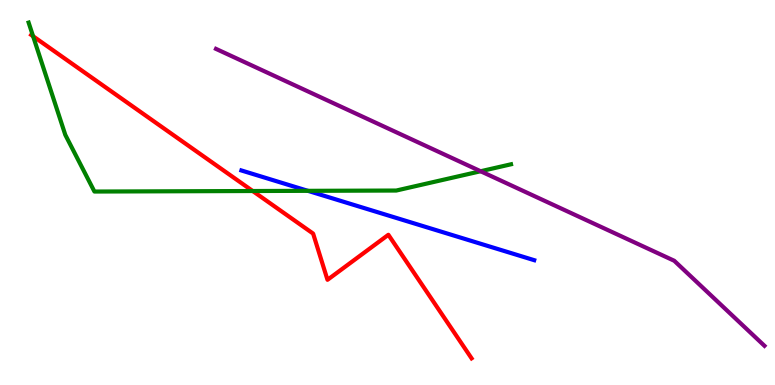[{'lines': ['blue', 'red'], 'intersections': []}, {'lines': ['green', 'red'], 'intersections': [{'x': 0.427, 'y': 9.06}, {'x': 3.26, 'y': 5.04}]}, {'lines': ['purple', 'red'], 'intersections': []}, {'lines': ['blue', 'green'], 'intersections': [{'x': 3.97, 'y': 5.04}]}, {'lines': ['blue', 'purple'], 'intersections': []}, {'lines': ['green', 'purple'], 'intersections': [{'x': 6.2, 'y': 5.55}]}]